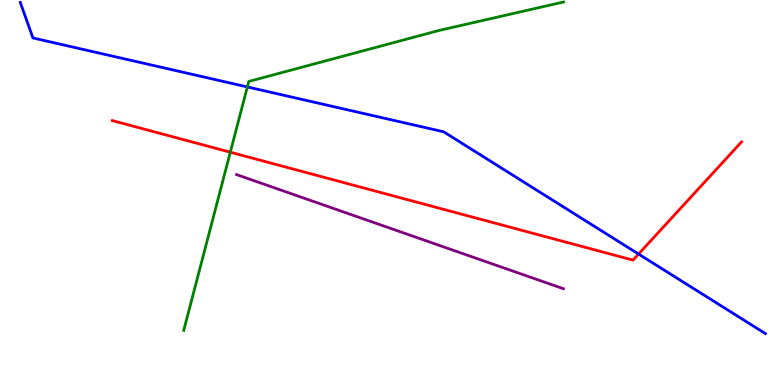[{'lines': ['blue', 'red'], 'intersections': [{'x': 8.24, 'y': 3.4}]}, {'lines': ['green', 'red'], 'intersections': [{'x': 2.97, 'y': 6.05}]}, {'lines': ['purple', 'red'], 'intersections': []}, {'lines': ['blue', 'green'], 'intersections': [{'x': 3.19, 'y': 7.74}]}, {'lines': ['blue', 'purple'], 'intersections': []}, {'lines': ['green', 'purple'], 'intersections': []}]